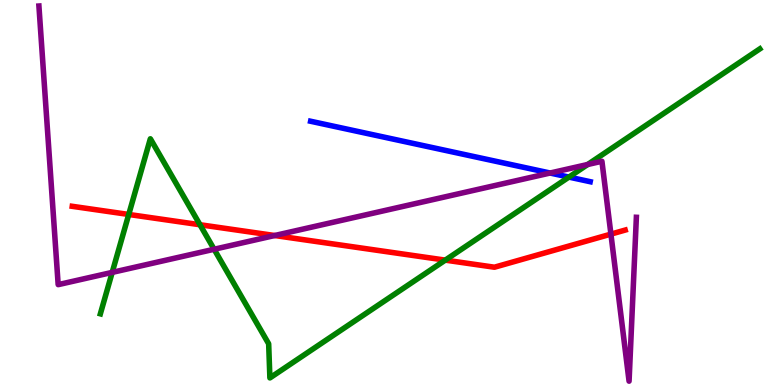[{'lines': ['blue', 'red'], 'intersections': []}, {'lines': ['green', 'red'], 'intersections': [{'x': 1.66, 'y': 4.43}, {'x': 2.58, 'y': 4.16}, {'x': 5.75, 'y': 3.24}]}, {'lines': ['purple', 'red'], 'intersections': [{'x': 3.54, 'y': 3.88}, {'x': 7.88, 'y': 3.92}]}, {'lines': ['blue', 'green'], 'intersections': [{'x': 7.34, 'y': 5.4}]}, {'lines': ['blue', 'purple'], 'intersections': [{'x': 7.1, 'y': 5.51}]}, {'lines': ['green', 'purple'], 'intersections': [{'x': 1.45, 'y': 2.93}, {'x': 2.76, 'y': 3.53}, {'x': 7.58, 'y': 5.73}]}]